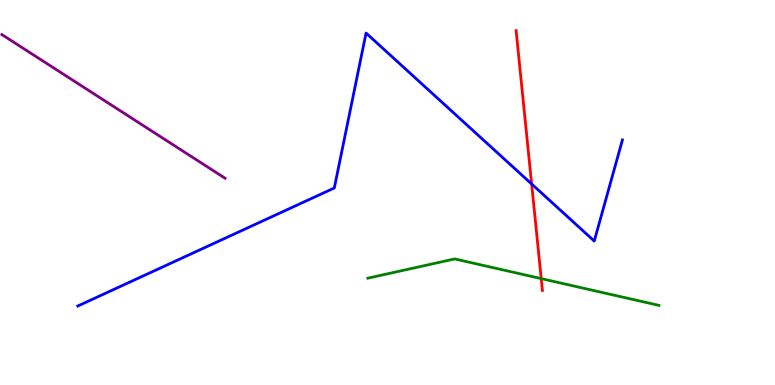[{'lines': ['blue', 'red'], 'intersections': [{'x': 6.86, 'y': 5.22}]}, {'lines': ['green', 'red'], 'intersections': [{'x': 6.98, 'y': 2.76}]}, {'lines': ['purple', 'red'], 'intersections': []}, {'lines': ['blue', 'green'], 'intersections': []}, {'lines': ['blue', 'purple'], 'intersections': []}, {'lines': ['green', 'purple'], 'intersections': []}]